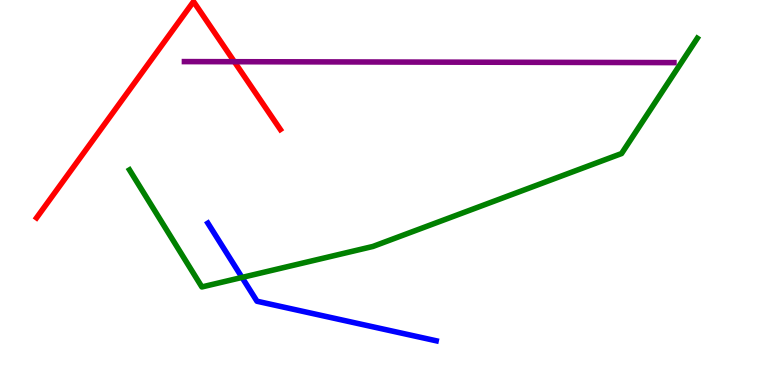[{'lines': ['blue', 'red'], 'intersections': []}, {'lines': ['green', 'red'], 'intersections': []}, {'lines': ['purple', 'red'], 'intersections': [{'x': 3.02, 'y': 8.4}]}, {'lines': ['blue', 'green'], 'intersections': [{'x': 3.12, 'y': 2.79}]}, {'lines': ['blue', 'purple'], 'intersections': []}, {'lines': ['green', 'purple'], 'intersections': []}]